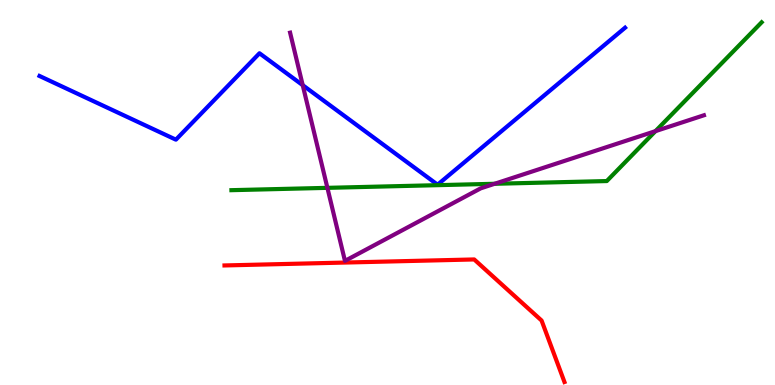[{'lines': ['blue', 'red'], 'intersections': []}, {'lines': ['green', 'red'], 'intersections': []}, {'lines': ['purple', 'red'], 'intersections': []}, {'lines': ['blue', 'green'], 'intersections': []}, {'lines': ['blue', 'purple'], 'intersections': [{'x': 3.91, 'y': 7.79}]}, {'lines': ['green', 'purple'], 'intersections': [{'x': 4.22, 'y': 5.12}, {'x': 6.38, 'y': 5.23}, {'x': 8.46, 'y': 6.59}]}]